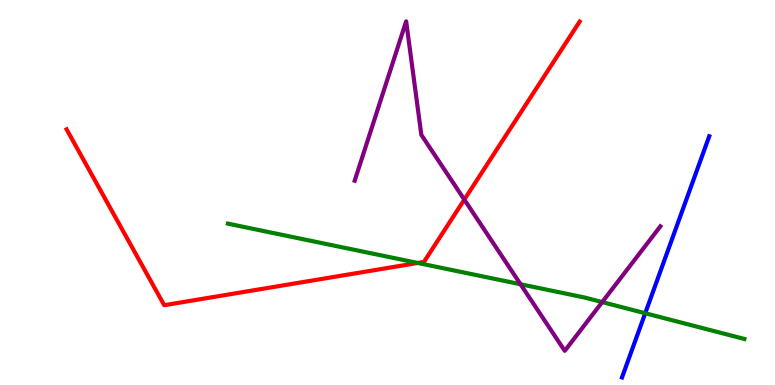[{'lines': ['blue', 'red'], 'intersections': []}, {'lines': ['green', 'red'], 'intersections': [{'x': 5.39, 'y': 3.17}]}, {'lines': ['purple', 'red'], 'intersections': [{'x': 5.99, 'y': 4.82}]}, {'lines': ['blue', 'green'], 'intersections': [{'x': 8.33, 'y': 1.86}]}, {'lines': ['blue', 'purple'], 'intersections': []}, {'lines': ['green', 'purple'], 'intersections': [{'x': 6.72, 'y': 2.62}, {'x': 7.77, 'y': 2.15}]}]